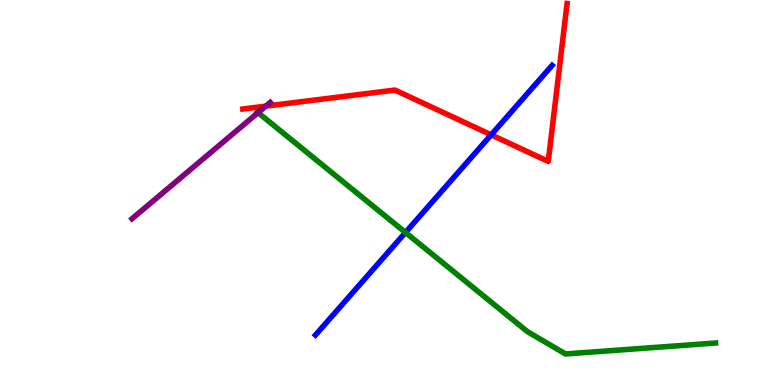[{'lines': ['blue', 'red'], 'intersections': [{'x': 6.34, 'y': 6.5}]}, {'lines': ['green', 'red'], 'intersections': []}, {'lines': ['purple', 'red'], 'intersections': [{'x': 3.43, 'y': 7.24}]}, {'lines': ['blue', 'green'], 'intersections': [{'x': 5.23, 'y': 3.96}]}, {'lines': ['blue', 'purple'], 'intersections': []}, {'lines': ['green', 'purple'], 'intersections': [{'x': 3.33, 'y': 7.07}]}]